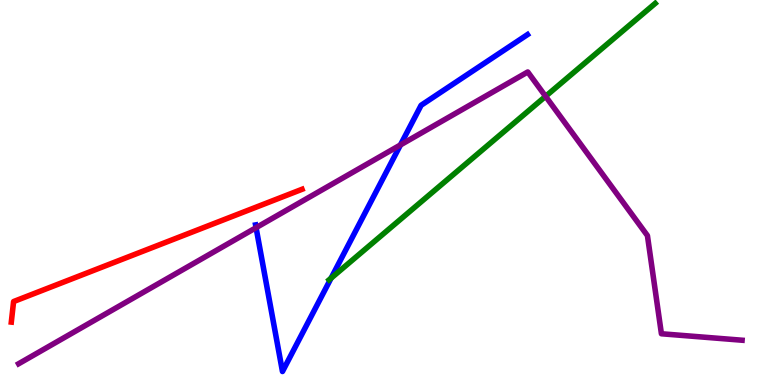[{'lines': ['blue', 'red'], 'intersections': []}, {'lines': ['green', 'red'], 'intersections': []}, {'lines': ['purple', 'red'], 'intersections': []}, {'lines': ['blue', 'green'], 'intersections': [{'x': 4.27, 'y': 2.77}]}, {'lines': ['blue', 'purple'], 'intersections': [{'x': 3.3, 'y': 4.09}, {'x': 5.17, 'y': 6.24}]}, {'lines': ['green', 'purple'], 'intersections': [{'x': 7.04, 'y': 7.5}]}]